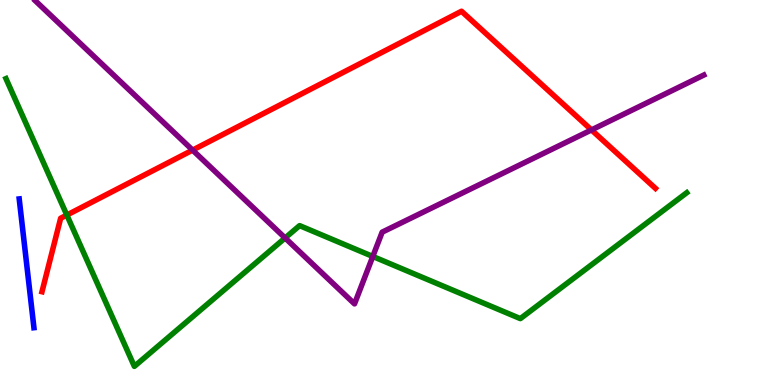[{'lines': ['blue', 'red'], 'intersections': []}, {'lines': ['green', 'red'], 'intersections': [{'x': 0.862, 'y': 4.41}]}, {'lines': ['purple', 'red'], 'intersections': [{'x': 2.49, 'y': 6.1}, {'x': 7.63, 'y': 6.63}]}, {'lines': ['blue', 'green'], 'intersections': []}, {'lines': ['blue', 'purple'], 'intersections': []}, {'lines': ['green', 'purple'], 'intersections': [{'x': 3.68, 'y': 3.82}, {'x': 4.81, 'y': 3.34}]}]